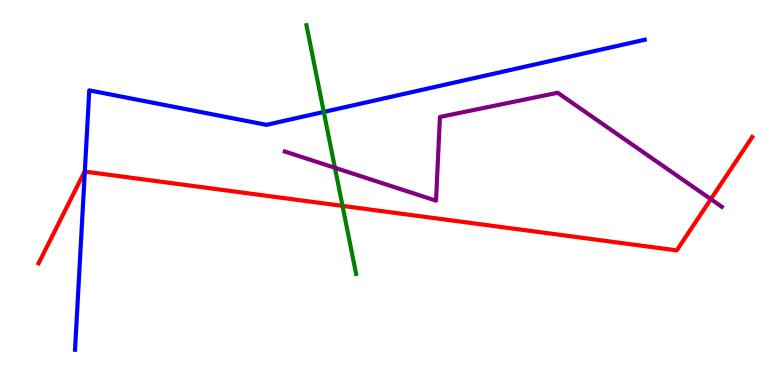[{'lines': ['blue', 'red'], 'intersections': [{'x': 1.09, 'y': 5.54}]}, {'lines': ['green', 'red'], 'intersections': [{'x': 4.42, 'y': 4.65}]}, {'lines': ['purple', 'red'], 'intersections': [{'x': 9.17, 'y': 4.83}]}, {'lines': ['blue', 'green'], 'intersections': [{'x': 4.18, 'y': 7.09}]}, {'lines': ['blue', 'purple'], 'intersections': []}, {'lines': ['green', 'purple'], 'intersections': [{'x': 4.32, 'y': 5.64}]}]